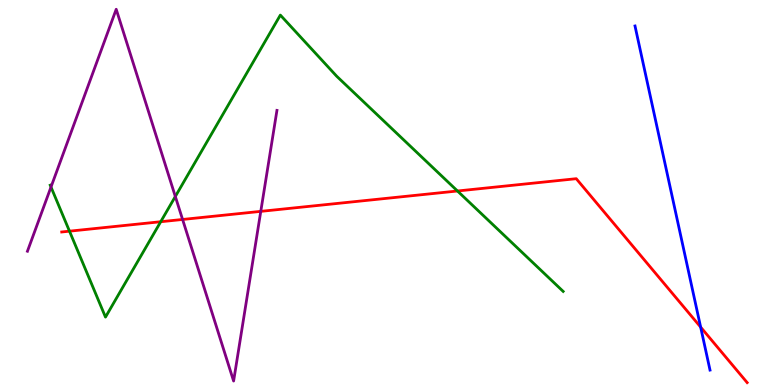[{'lines': ['blue', 'red'], 'intersections': [{'x': 9.04, 'y': 1.5}]}, {'lines': ['green', 'red'], 'intersections': [{'x': 0.897, 'y': 4.0}, {'x': 2.07, 'y': 4.24}, {'x': 5.9, 'y': 5.04}]}, {'lines': ['purple', 'red'], 'intersections': [{'x': 2.36, 'y': 4.3}, {'x': 3.36, 'y': 4.51}]}, {'lines': ['blue', 'green'], 'intersections': []}, {'lines': ['blue', 'purple'], 'intersections': []}, {'lines': ['green', 'purple'], 'intersections': [{'x': 0.658, 'y': 5.14}, {'x': 2.26, 'y': 4.9}]}]